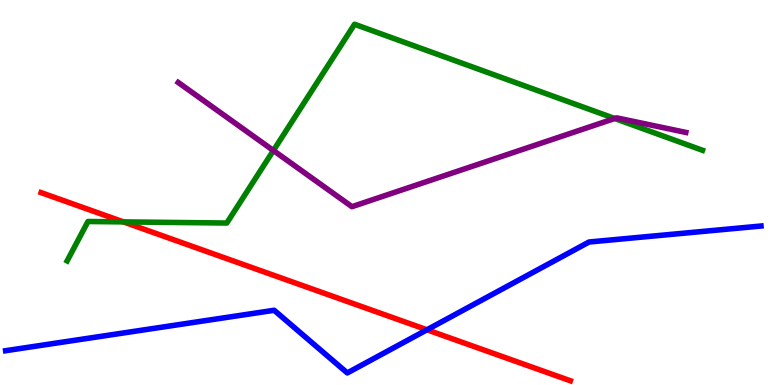[{'lines': ['blue', 'red'], 'intersections': [{'x': 5.51, 'y': 1.43}]}, {'lines': ['green', 'red'], 'intersections': [{'x': 1.59, 'y': 4.24}]}, {'lines': ['purple', 'red'], 'intersections': []}, {'lines': ['blue', 'green'], 'intersections': []}, {'lines': ['blue', 'purple'], 'intersections': []}, {'lines': ['green', 'purple'], 'intersections': [{'x': 3.53, 'y': 6.09}, {'x': 7.93, 'y': 6.92}]}]